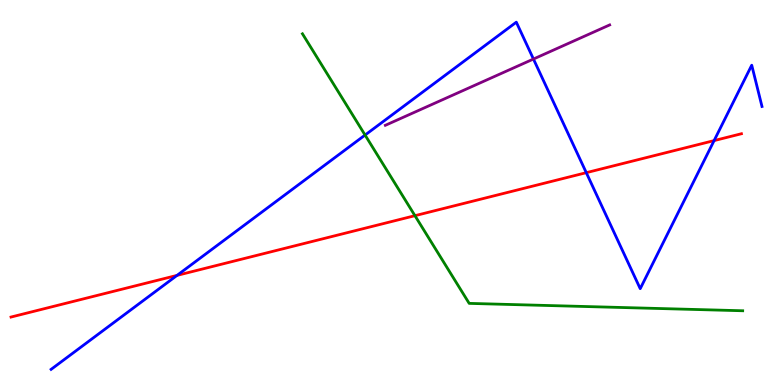[{'lines': ['blue', 'red'], 'intersections': [{'x': 2.28, 'y': 2.85}, {'x': 7.57, 'y': 5.51}, {'x': 9.21, 'y': 6.35}]}, {'lines': ['green', 'red'], 'intersections': [{'x': 5.35, 'y': 4.4}]}, {'lines': ['purple', 'red'], 'intersections': []}, {'lines': ['blue', 'green'], 'intersections': [{'x': 4.71, 'y': 6.49}]}, {'lines': ['blue', 'purple'], 'intersections': [{'x': 6.88, 'y': 8.47}]}, {'lines': ['green', 'purple'], 'intersections': []}]